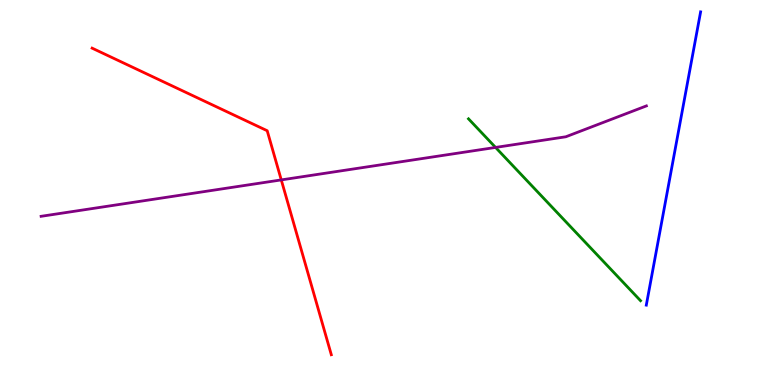[{'lines': ['blue', 'red'], 'intersections': []}, {'lines': ['green', 'red'], 'intersections': []}, {'lines': ['purple', 'red'], 'intersections': [{'x': 3.63, 'y': 5.33}]}, {'lines': ['blue', 'green'], 'intersections': []}, {'lines': ['blue', 'purple'], 'intersections': []}, {'lines': ['green', 'purple'], 'intersections': [{'x': 6.39, 'y': 6.17}]}]